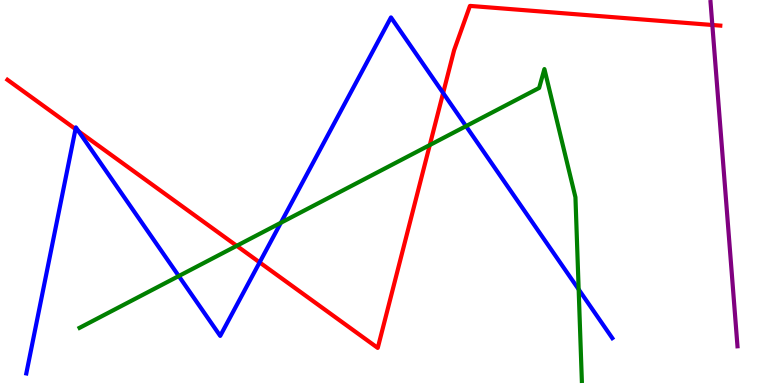[{'lines': ['blue', 'red'], 'intersections': [{'x': 0.974, 'y': 6.65}, {'x': 1.01, 'y': 6.59}, {'x': 3.35, 'y': 3.18}, {'x': 5.72, 'y': 7.58}]}, {'lines': ['green', 'red'], 'intersections': [{'x': 3.05, 'y': 3.62}, {'x': 5.55, 'y': 6.23}]}, {'lines': ['purple', 'red'], 'intersections': [{'x': 9.19, 'y': 9.35}]}, {'lines': ['blue', 'green'], 'intersections': [{'x': 2.31, 'y': 2.83}, {'x': 3.62, 'y': 4.21}, {'x': 6.01, 'y': 6.72}, {'x': 7.47, 'y': 2.48}]}, {'lines': ['blue', 'purple'], 'intersections': []}, {'lines': ['green', 'purple'], 'intersections': []}]